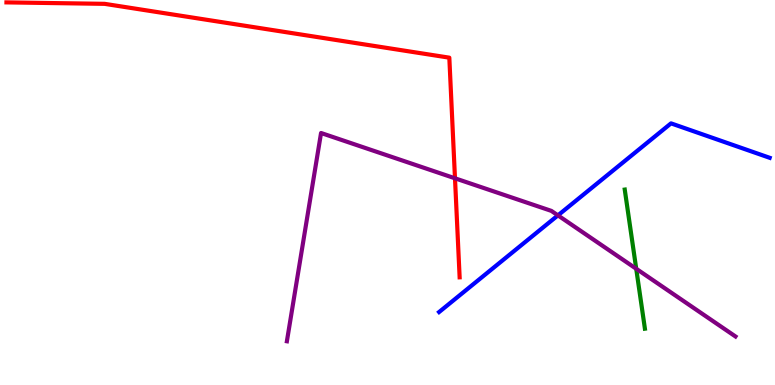[{'lines': ['blue', 'red'], 'intersections': []}, {'lines': ['green', 'red'], 'intersections': []}, {'lines': ['purple', 'red'], 'intersections': [{'x': 5.87, 'y': 5.37}]}, {'lines': ['blue', 'green'], 'intersections': []}, {'lines': ['blue', 'purple'], 'intersections': [{'x': 7.2, 'y': 4.41}]}, {'lines': ['green', 'purple'], 'intersections': [{'x': 8.21, 'y': 3.02}]}]